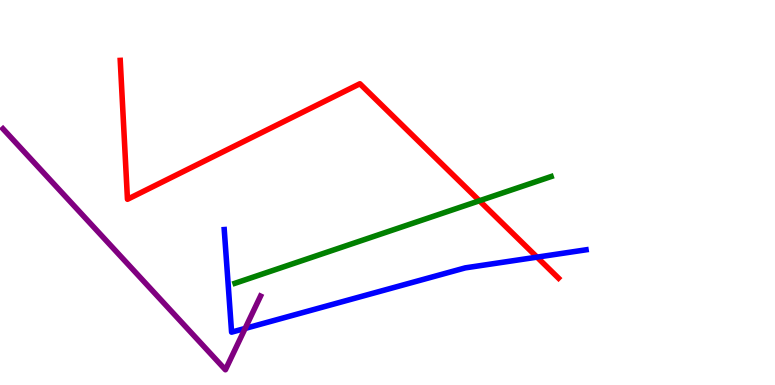[{'lines': ['blue', 'red'], 'intersections': [{'x': 6.93, 'y': 3.32}]}, {'lines': ['green', 'red'], 'intersections': [{'x': 6.19, 'y': 4.79}]}, {'lines': ['purple', 'red'], 'intersections': []}, {'lines': ['blue', 'green'], 'intersections': []}, {'lines': ['blue', 'purple'], 'intersections': [{'x': 3.16, 'y': 1.47}]}, {'lines': ['green', 'purple'], 'intersections': []}]